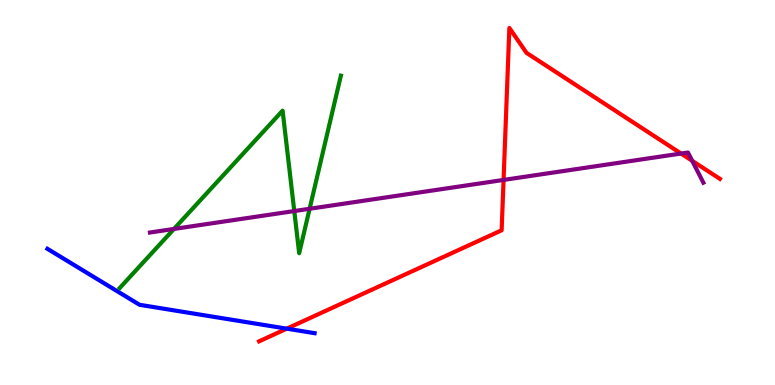[{'lines': ['blue', 'red'], 'intersections': [{'x': 3.7, 'y': 1.46}]}, {'lines': ['green', 'red'], 'intersections': []}, {'lines': ['purple', 'red'], 'intersections': [{'x': 6.5, 'y': 5.33}, {'x': 8.79, 'y': 6.01}, {'x': 8.93, 'y': 5.82}]}, {'lines': ['blue', 'green'], 'intersections': []}, {'lines': ['blue', 'purple'], 'intersections': []}, {'lines': ['green', 'purple'], 'intersections': [{'x': 2.24, 'y': 4.05}, {'x': 3.8, 'y': 4.52}, {'x': 4.0, 'y': 4.58}]}]